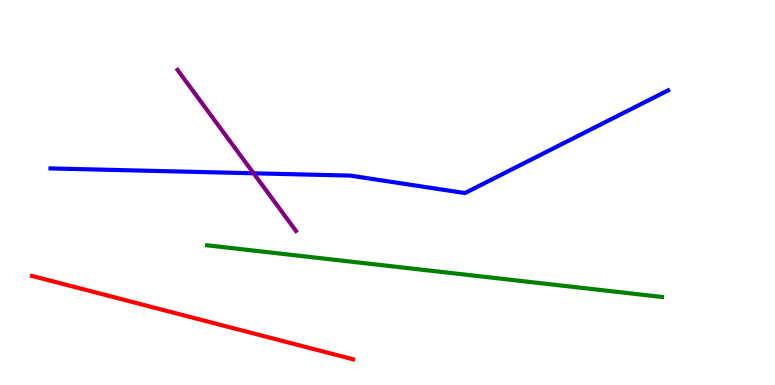[{'lines': ['blue', 'red'], 'intersections': []}, {'lines': ['green', 'red'], 'intersections': []}, {'lines': ['purple', 'red'], 'intersections': []}, {'lines': ['blue', 'green'], 'intersections': []}, {'lines': ['blue', 'purple'], 'intersections': [{'x': 3.27, 'y': 5.5}]}, {'lines': ['green', 'purple'], 'intersections': []}]